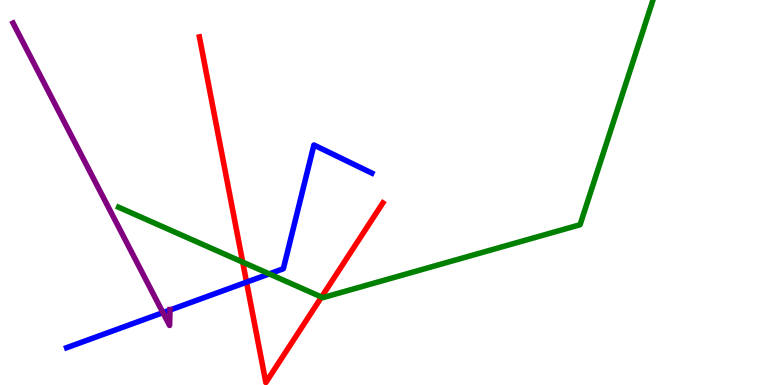[{'lines': ['blue', 'red'], 'intersections': [{'x': 3.18, 'y': 2.67}]}, {'lines': ['green', 'red'], 'intersections': [{'x': 3.13, 'y': 3.19}, {'x': 4.15, 'y': 2.29}]}, {'lines': ['purple', 'red'], 'intersections': []}, {'lines': ['blue', 'green'], 'intersections': [{'x': 3.47, 'y': 2.89}]}, {'lines': ['blue', 'purple'], 'intersections': [{'x': 2.1, 'y': 1.88}, {'x': 2.19, 'y': 1.95}]}, {'lines': ['green', 'purple'], 'intersections': []}]